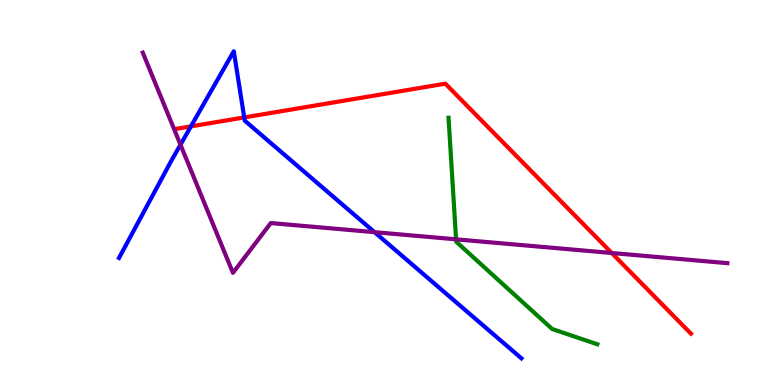[{'lines': ['blue', 'red'], 'intersections': [{'x': 2.46, 'y': 6.72}, {'x': 3.15, 'y': 6.95}]}, {'lines': ['green', 'red'], 'intersections': []}, {'lines': ['purple', 'red'], 'intersections': [{'x': 7.89, 'y': 3.43}]}, {'lines': ['blue', 'green'], 'intersections': []}, {'lines': ['blue', 'purple'], 'intersections': [{'x': 2.33, 'y': 6.24}, {'x': 4.83, 'y': 3.97}]}, {'lines': ['green', 'purple'], 'intersections': [{'x': 5.88, 'y': 3.78}]}]